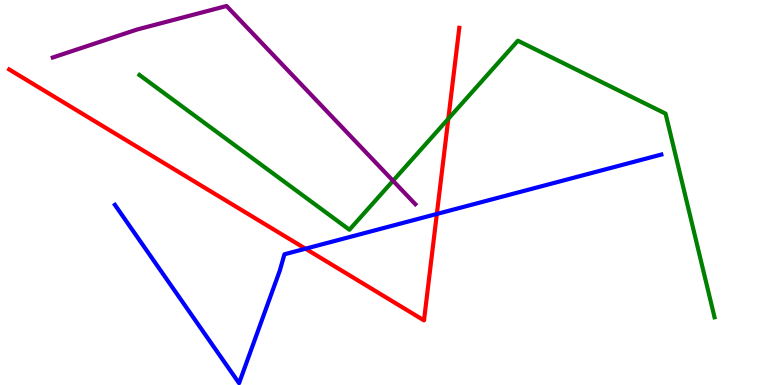[{'lines': ['blue', 'red'], 'intersections': [{'x': 3.94, 'y': 3.54}, {'x': 5.64, 'y': 4.44}]}, {'lines': ['green', 'red'], 'intersections': [{'x': 5.78, 'y': 6.92}]}, {'lines': ['purple', 'red'], 'intersections': []}, {'lines': ['blue', 'green'], 'intersections': []}, {'lines': ['blue', 'purple'], 'intersections': []}, {'lines': ['green', 'purple'], 'intersections': [{'x': 5.07, 'y': 5.3}]}]